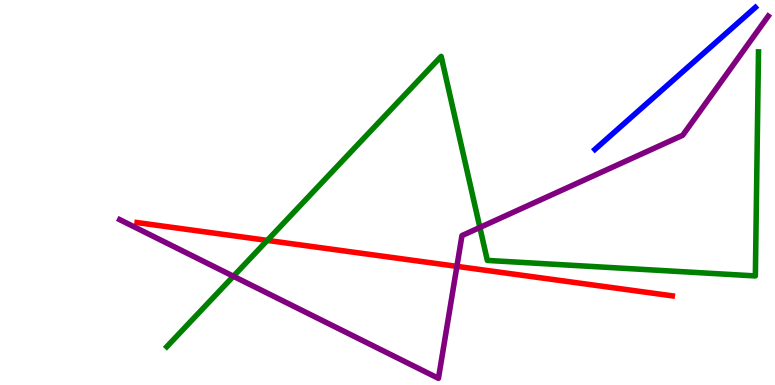[{'lines': ['blue', 'red'], 'intersections': []}, {'lines': ['green', 'red'], 'intersections': [{'x': 3.45, 'y': 3.76}]}, {'lines': ['purple', 'red'], 'intersections': [{'x': 5.9, 'y': 3.08}]}, {'lines': ['blue', 'green'], 'intersections': []}, {'lines': ['blue', 'purple'], 'intersections': []}, {'lines': ['green', 'purple'], 'intersections': [{'x': 3.01, 'y': 2.82}, {'x': 6.19, 'y': 4.09}]}]